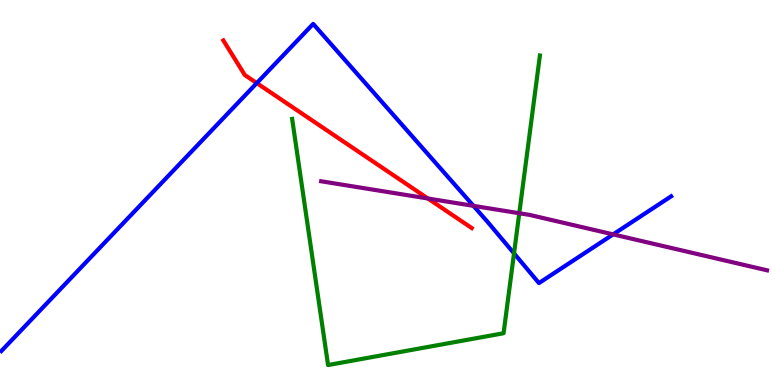[{'lines': ['blue', 'red'], 'intersections': [{'x': 3.31, 'y': 7.84}]}, {'lines': ['green', 'red'], 'intersections': []}, {'lines': ['purple', 'red'], 'intersections': [{'x': 5.52, 'y': 4.84}]}, {'lines': ['blue', 'green'], 'intersections': [{'x': 6.63, 'y': 3.42}]}, {'lines': ['blue', 'purple'], 'intersections': [{'x': 6.11, 'y': 4.65}, {'x': 7.91, 'y': 3.91}]}, {'lines': ['green', 'purple'], 'intersections': [{'x': 6.7, 'y': 4.46}]}]